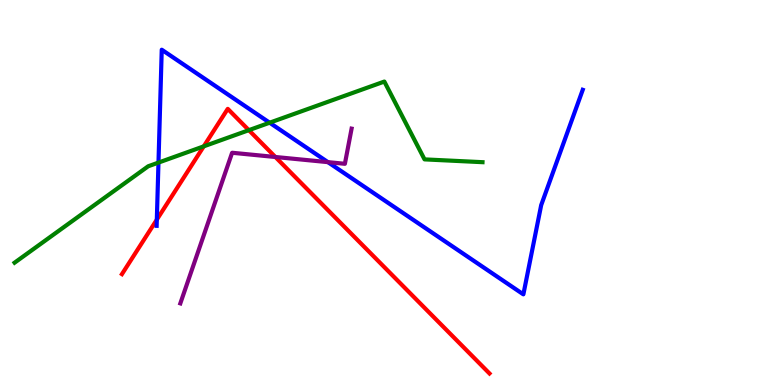[{'lines': ['blue', 'red'], 'intersections': [{'x': 2.02, 'y': 4.29}]}, {'lines': ['green', 'red'], 'intersections': [{'x': 2.63, 'y': 6.2}, {'x': 3.21, 'y': 6.62}]}, {'lines': ['purple', 'red'], 'intersections': [{'x': 3.55, 'y': 5.92}]}, {'lines': ['blue', 'green'], 'intersections': [{'x': 2.04, 'y': 5.78}, {'x': 3.48, 'y': 6.81}]}, {'lines': ['blue', 'purple'], 'intersections': [{'x': 4.23, 'y': 5.79}]}, {'lines': ['green', 'purple'], 'intersections': []}]